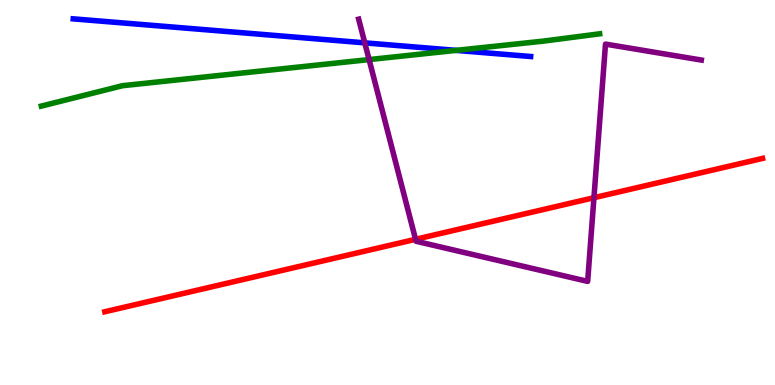[{'lines': ['blue', 'red'], 'intersections': []}, {'lines': ['green', 'red'], 'intersections': []}, {'lines': ['purple', 'red'], 'intersections': [{'x': 5.36, 'y': 3.78}, {'x': 7.66, 'y': 4.86}]}, {'lines': ['blue', 'green'], 'intersections': [{'x': 5.88, 'y': 8.69}]}, {'lines': ['blue', 'purple'], 'intersections': [{'x': 4.71, 'y': 8.89}]}, {'lines': ['green', 'purple'], 'intersections': [{'x': 4.76, 'y': 8.45}]}]